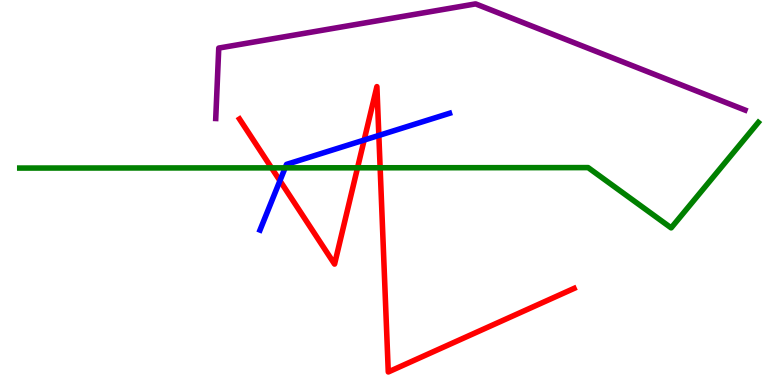[{'lines': ['blue', 'red'], 'intersections': [{'x': 3.61, 'y': 5.31}, {'x': 4.7, 'y': 6.36}, {'x': 4.89, 'y': 6.48}]}, {'lines': ['green', 'red'], 'intersections': [{'x': 3.5, 'y': 5.64}, {'x': 4.61, 'y': 5.64}, {'x': 4.91, 'y': 5.64}]}, {'lines': ['purple', 'red'], 'intersections': []}, {'lines': ['blue', 'green'], 'intersections': [{'x': 3.68, 'y': 5.64}]}, {'lines': ['blue', 'purple'], 'intersections': []}, {'lines': ['green', 'purple'], 'intersections': []}]